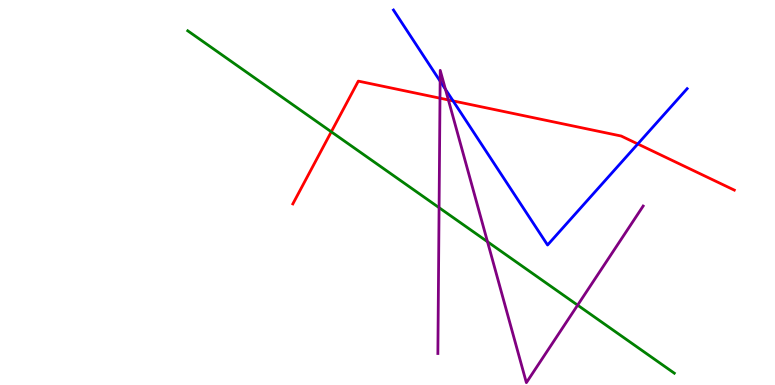[{'lines': ['blue', 'red'], 'intersections': [{'x': 5.85, 'y': 7.38}, {'x': 8.23, 'y': 6.26}]}, {'lines': ['green', 'red'], 'intersections': [{'x': 4.27, 'y': 6.58}]}, {'lines': ['purple', 'red'], 'intersections': [{'x': 5.68, 'y': 7.45}, {'x': 5.79, 'y': 7.4}]}, {'lines': ['blue', 'green'], 'intersections': []}, {'lines': ['blue', 'purple'], 'intersections': [{'x': 5.68, 'y': 7.89}, {'x': 5.75, 'y': 7.68}]}, {'lines': ['green', 'purple'], 'intersections': [{'x': 5.67, 'y': 4.61}, {'x': 6.29, 'y': 3.72}, {'x': 7.45, 'y': 2.07}]}]